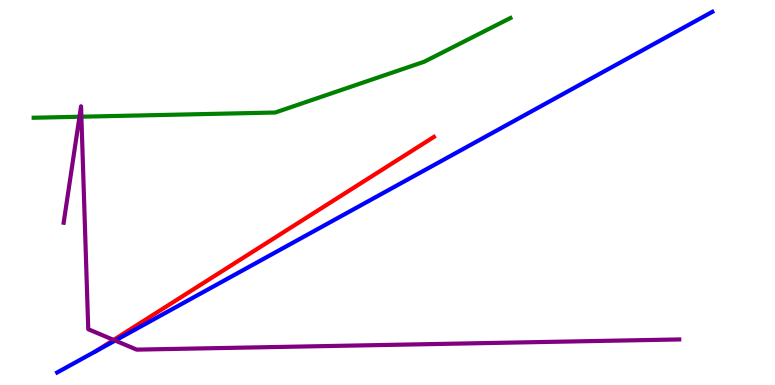[{'lines': ['blue', 'red'], 'intersections': []}, {'lines': ['green', 'red'], 'intersections': []}, {'lines': ['purple', 'red'], 'intersections': [{'x': 1.47, 'y': 1.17}]}, {'lines': ['blue', 'green'], 'intersections': []}, {'lines': ['blue', 'purple'], 'intersections': [{'x': 1.49, 'y': 1.15}]}, {'lines': ['green', 'purple'], 'intersections': [{'x': 1.03, 'y': 6.97}, {'x': 1.05, 'y': 6.97}]}]